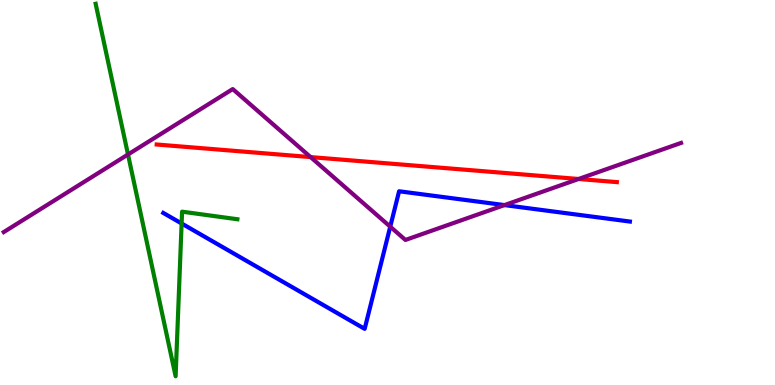[{'lines': ['blue', 'red'], 'intersections': []}, {'lines': ['green', 'red'], 'intersections': []}, {'lines': ['purple', 'red'], 'intersections': [{'x': 4.01, 'y': 5.92}, {'x': 7.47, 'y': 5.35}]}, {'lines': ['blue', 'green'], 'intersections': [{'x': 2.34, 'y': 4.2}]}, {'lines': ['blue', 'purple'], 'intersections': [{'x': 5.04, 'y': 4.11}, {'x': 6.51, 'y': 4.67}]}, {'lines': ['green', 'purple'], 'intersections': [{'x': 1.65, 'y': 5.99}]}]